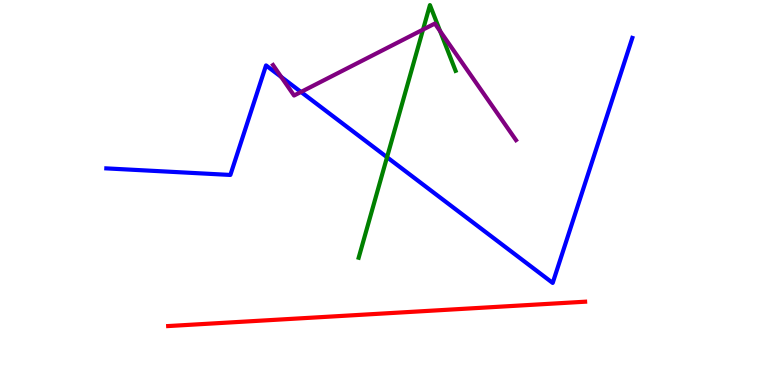[{'lines': ['blue', 'red'], 'intersections': []}, {'lines': ['green', 'red'], 'intersections': []}, {'lines': ['purple', 'red'], 'intersections': []}, {'lines': ['blue', 'green'], 'intersections': [{'x': 4.99, 'y': 5.92}]}, {'lines': ['blue', 'purple'], 'intersections': [{'x': 3.63, 'y': 8.0}, {'x': 3.88, 'y': 7.61}]}, {'lines': ['green', 'purple'], 'intersections': [{'x': 5.46, 'y': 9.23}, {'x': 5.68, 'y': 9.19}]}]